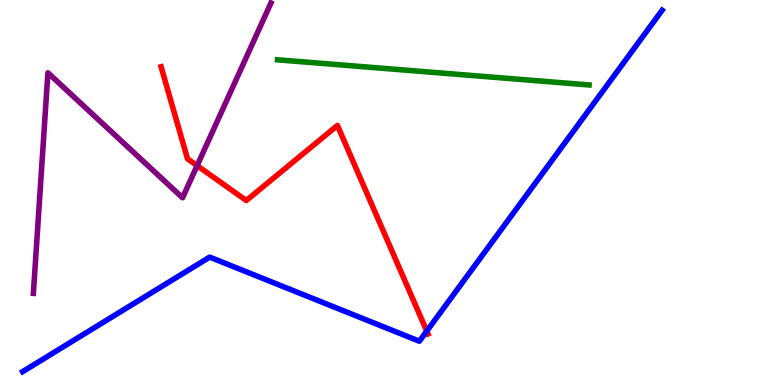[{'lines': ['blue', 'red'], 'intersections': [{'x': 5.51, 'y': 1.4}]}, {'lines': ['green', 'red'], 'intersections': []}, {'lines': ['purple', 'red'], 'intersections': [{'x': 2.54, 'y': 5.7}]}, {'lines': ['blue', 'green'], 'intersections': []}, {'lines': ['blue', 'purple'], 'intersections': []}, {'lines': ['green', 'purple'], 'intersections': []}]